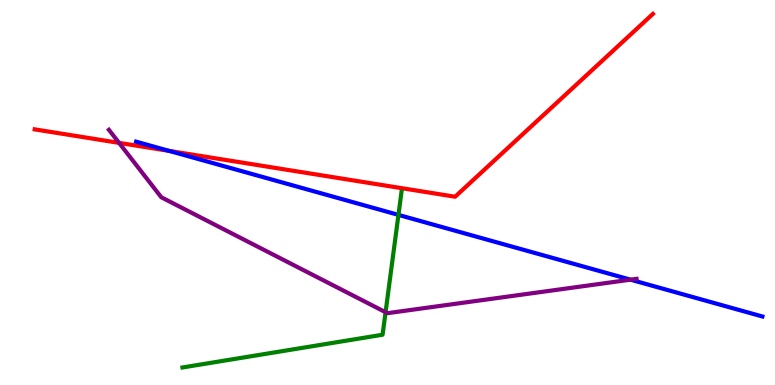[{'lines': ['blue', 'red'], 'intersections': [{'x': 2.18, 'y': 6.08}]}, {'lines': ['green', 'red'], 'intersections': []}, {'lines': ['purple', 'red'], 'intersections': [{'x': 1.54, 'y': 6.29}]}, {'lines': ['blue', 'green'], 'intersections': [{'x': 5.14, 'y': 4.42}]}, {'lines': ['blue', 'purple'], 'intersections': [{'x': 8.14, 'y': 2.74}]}, {'lines': ['green', 'purple'], 'intersections': [{'x': 4.98, 'y': 1.89}]}]